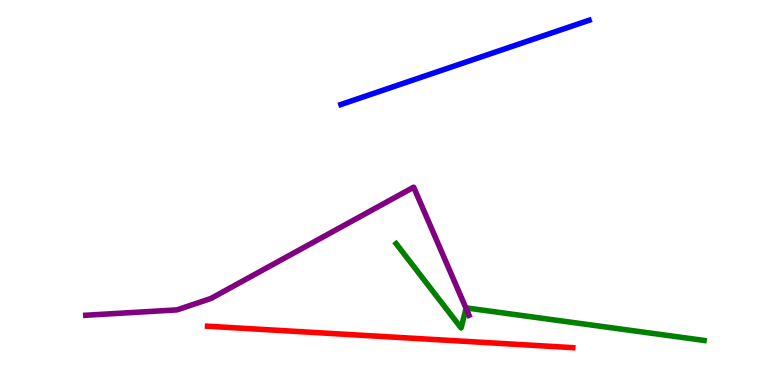[{'lines': ['blue', 'red'], 'intersections': []}, {'lines': ['green', 'red'], 'intersections': []}, {'lines': ['purple', 'red'], 'intersections': []}, {'lines': ['blue', 'green'], 'intersections': []}, {'lines': ['blue', 'purple'], 'intersections': []}, {'lines': ['green', 'purple'], 'intersections': [{'x': 6.01, 'y': 1.99}]}]